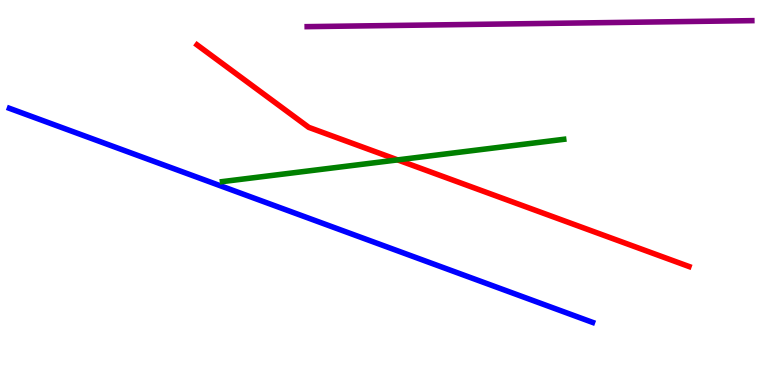[{'lines': ['blue', 'red'], 'intersections': []}, {'lines': ['green', 'red'], 'intersections': [{'x': 5.13, 'y': 5.85}]}, {'lines': ['purple', 'red'], 'intersections': []}, {'lines': ['blue', 'green'], 'intersections': []}, {'lines': ['blue', 'purple'], 'intersections': []}, {'lines': ['green', 'purple'], 'intersections': []}]